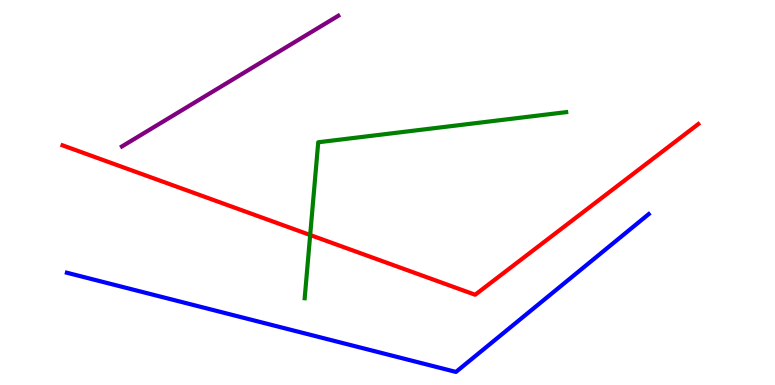[{'lines': ['blue', 'red'], 'intersections': []}, {'lines': ['green', 'red'], 'intersections': [{'x': 4.0, 'y': 3.9}]}, {'lines': ['purple', 'red'], 'intersections': []}, {'lines': ['blue', 'green'], 'intersections': []}, {'lines': ['blue', 'purple'], 'intersections': []}, {'lines': ['green', 'purple'], 'intersections': []}]